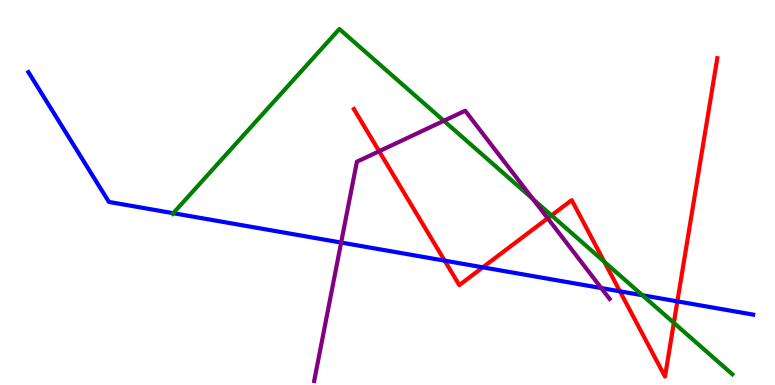[{'lines': ['blue', 'red'], 'intersections': [{'x': 5.74, 'y': 3.23}, {'x': 6.23, 'y': 3.06}, {'x': 8.0, 'y': 2.43}, {'x': 8.74, 'y': 2.17}]}, {'lines': ['green', 'red'], 'intersections': [{'x': 7.12, 'y': 4.41}, {'x': 7.8, 'y': 3.2}, {'x': 8.69, 'y': 1.61}]}, {'lines': ['purple', 'red'], 'intersections': [{'x': 4.89, 'y': 6.07}, {'x': 7.07, 'y': 4.33}]}, {'lines': ['blue', 'green'], 'intersections': [{'x': 2.24, 'y': 4.46}, {'x': 8.29, 'y': 2.33}]}, {'lines': ['blue', 'purple'], 'intersections': [{'x': 4.4, 'y': 3.7}, {'x': 7.76, 'y': 2.52}]}, {'lines': ['green', 'purple'], 'intersections': [{'x': 5.73, 'y': 6.86}, {'x': 6.88, 'y': 4.83}]}]